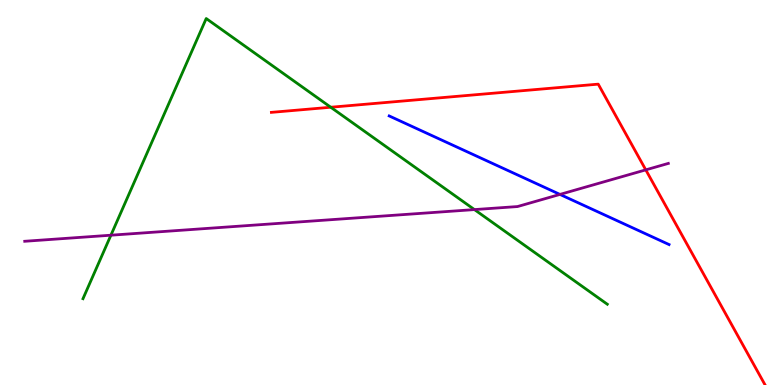[{'lines': ['blue', 'red'], 'intersections': []}, {'lines': ['green', 'red'], 'intersections': [{'x': 4.27, 'y': 7.21}]}, {'lines': ['purple', 'red'], 'intersections': [{'x': 8.33, 'y': 5.59}]}, {'lines': ['blue', 'green'], 'intersections': []}, {'lines': ['blue', 'purple'], 'intersections': [{'x': 7.23, 'y': 4.95}]}, {'lines': ['green', 'purple'], 'intersections': [{'x': 1.43, 'y': 3.89}, {'x': 6.12, 'y': 4.56}]}]